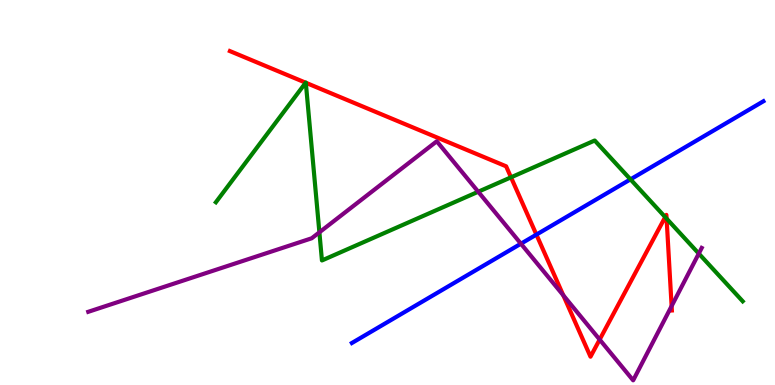[{'lines': ['blue', 'red'], 'intersections': [{'x': 6.92, 'y': 3.91}]}, {'lines': ['green', 'red'], 'intersections': [{'x': 3.94, 'y': 7.85}, {'x': 3.95, 'y': 7.85}, {'x': 6.59, 'y': 5.39}, {'x': 8.58, 'y': 4.36}, {'x': 8.6, 'y': 4.32}]}, {'lines': ['purple', 'red'], 'intersections': [{'x': 7.27, 'y': 2.33}, {'x': 7.74, 'y': 1.18}, {'x': 8.67, 'y': 2.05}]}, {'lines': ['blue', 'green'], 'intersections': [{'x': 8.14, 'y': 5.34}]}, {'lines': ['blue', 'purple'], 'intersections': [{'x': 6.72, 'y': 3.67}]}, {'lines': ['green', 'purple'], 'intersections': [{'x': 4.12, 'y': 3.97}, {'x': 6.17, 'y': 5.02}, {'x': 9.02, 'y': 3.41}]}]